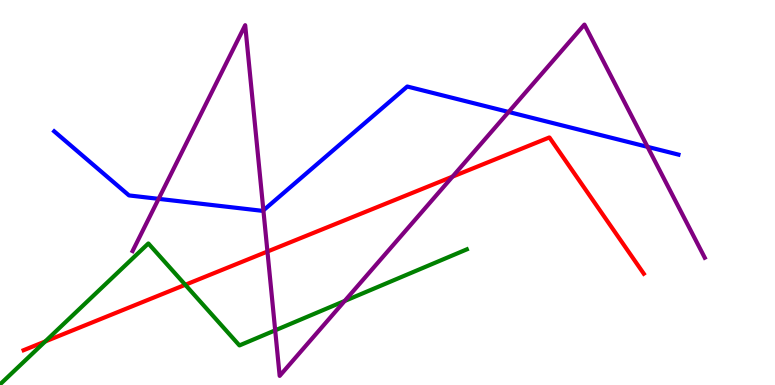[{'lines': ['blue', 'red'], 'intersections': []}, {'lines': ['green', 'red'], 'intersections': [{'x': 0.583, 'y': 1.13}, {'x': 2.39, 'y': 2.6}]}, {'lines': ['purple', 'red'], 'intersections': [{'x': 3.45, 'y': 3.47}, {'x': 5.84, 'y': 5.41}]}, {'lines': ['blue', 'green'], 'intersections': []}, {'lines': ['blue', 'purple'], 'intersections': [{'x': 2.05, 'y': 4.84}, {'x': 3.4, 'y': 4.54}, {'x': 6.56, 'y': 7.09}, {'x': 8.36, 'y': 6.19}]}, {'lines': ['green', 'purple'], 'intersections': [{'x': 3.55, 'y': 1.42}, {'x': 4.45, 'y': 2.18}]}]